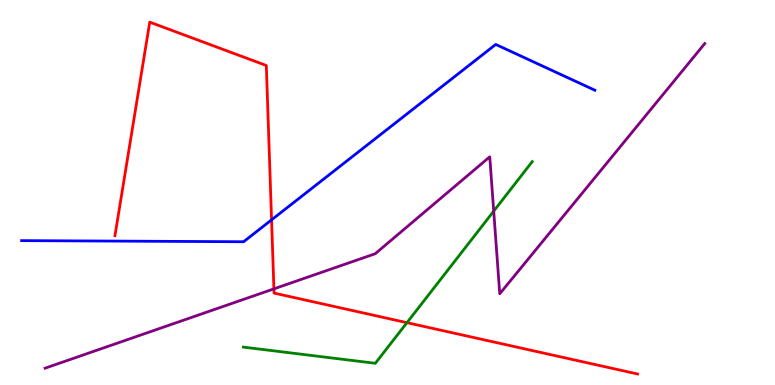[{'lines': ['blue', 'red'], 'intersections': [{'x': 3.5, 'y': 4.29}]}, {'lines': ['green', 'red'], 'intersections': [{'x': 5.25, 'y': 1.62}]}, {'lines': ['purple', 'red'], 'intersections': [{'x': 3.53, 'y': 2.5}]}, {'lines': ['blue', 'green'], 'intersections': []}, {'lines': ['blue', 'purple'], 'intersections': []}, {'lines': ['green', 'purple'], 'intersections': [{'x': 6.37, 'y': 4.52}]}]